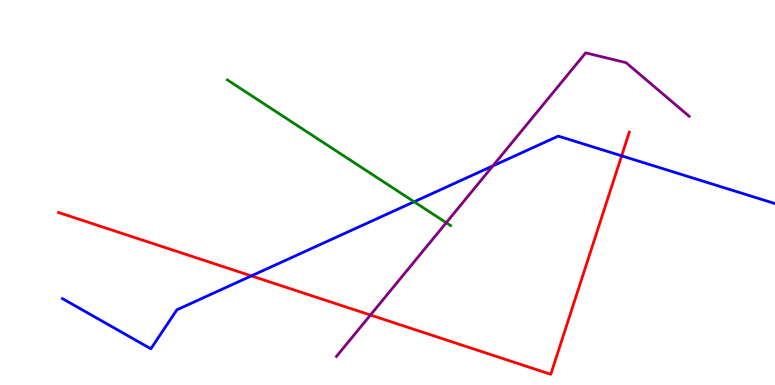[{'lines': ['blue', 'red'], 'intersections': [{'x': 3.24, 'y': 2.83}, {'x': 8.02, 'y': 5.95}]}, {'lines': ['green', 'red'], 'intersections': []}, {'lines': ['purple', 'red'], 'intersections': [{'x': 4.78, 'y': 1.82}]}, {'lines': ['blue', 'green'], 'intersections': [{'x': 5.34, 'y': 4.76}]}, {'lines': ['blue', 'purple'], 'intersections': [{'x': 6.36, 'y': 5.69}]}, {'lines': ['green', 'purple'], 'intersections': [{'x': 5.76, 'y': 4.21}]}]